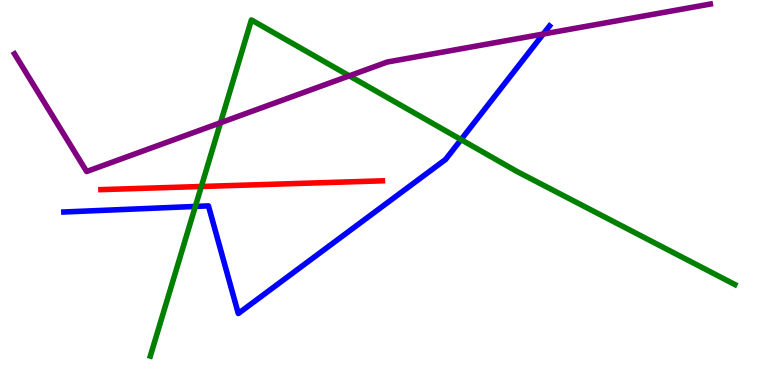[{'lines': ['blue', 'red'], 'intersections': []}, {'lines': ['green', 'red'], 'intersections': [{'x': 2.6, 'y': 5.16}]}, {'lines': ['purple', 'red'], 'intersections': []}, {'lines': ['blue', 'green'], 'intersections': [{'x': 2.52, 'y': 4.64}, {'x': 5.95, 'y': 6.37}]}, {'lines': ['blue', 'purple'], 'intersections': [{'x': 7.01, 'y': 9.12}]}, {'lines': ['green', 'purple'], 'intersections': [{'x': 2.85, 'y': 6.81}, {'x': 4.51, 'y': 8.03}]}]